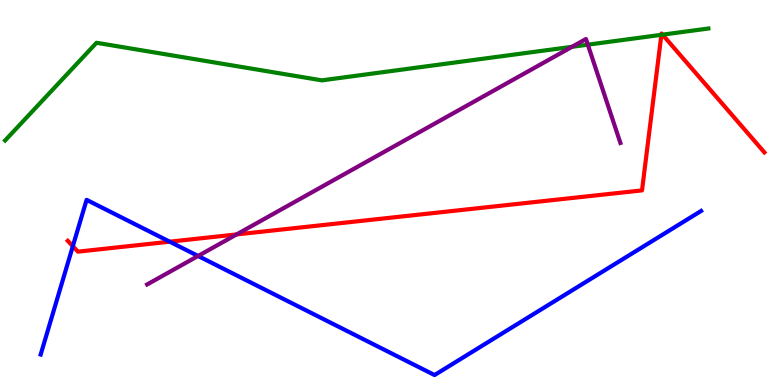[{'lines': ['blue', 'red'], 'intersections': [{'x': 0.94, 'y': 3.6}, {'x': 2.19, 'y': 3.72}]}, {'lines': ['green', 'red'], 'intersections': [{'x': 8.53, 'y': 9.1}, {'x': 8.55, 'y': 9.1}]}, {'lines': ['purple', 'red'], 'intersections': [{'x': 3.05, 'y': 3.91}]}, {'lines': ['blue', 'green'], 'intersections': []}, {'lines': ['blue', 'purple'], 'intersections': [{'x': 2.56, 'y': 3.35}]}, {'lines': ['green', 'purple'], 'intersections': [{'x': 7.38, 'y': 8.78}, {'x': 7.58, 'y': 8.84}]}]